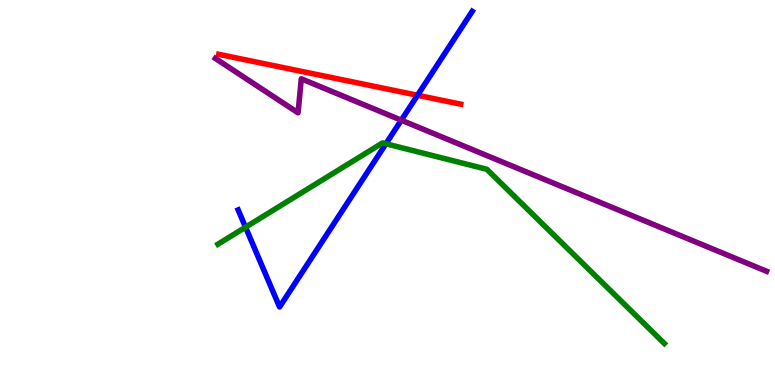[{'lines': ['blue', 'red'], 'intersections': [{'x': 5.39, 'y': 7.53}]}, {'lines': ['green', 'red'], 'intersections': []}, {'lines': ['purple', 'red'], 'intersections': []}, {'lines': ['blue', 'green'], 'intersections': [{'x': 3.17, 'y': 4.1}, {'x': 4.98, 'y': 6.27}]}, {'lines': ['blue', 'purple'], 'intersections': [{'x': 5.18, 'y': 6.88}]}, {'lines': ['green', 'purple'], 'intersections': []}]